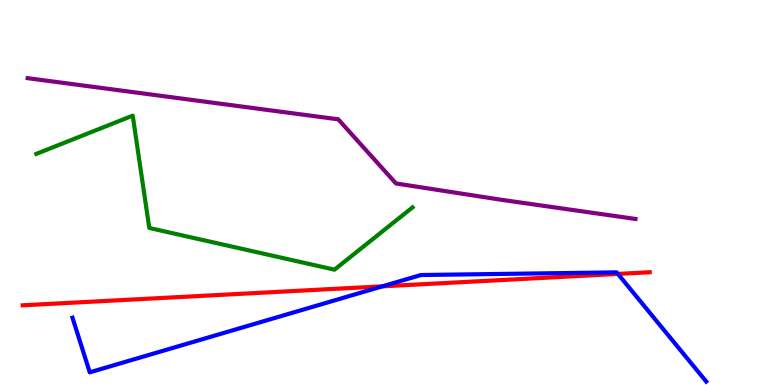[{'lines': ['blue', 'red'], 'intersections': [{'x': 4.93, 'y': 2.56}, {'x': 7.97, 'y': 2.89}]}, {'lines': ['green', 'red'], 'intersections': []}, {'lines': ['purple', 'red'], 'intersections': []}, {'lines': ['blue', 'green'], 'intersections': []}, {'lines': ['blue', 'purple'], 'intersections': []}, {'lines': ['green', 'purple'], 'intersections': []}]